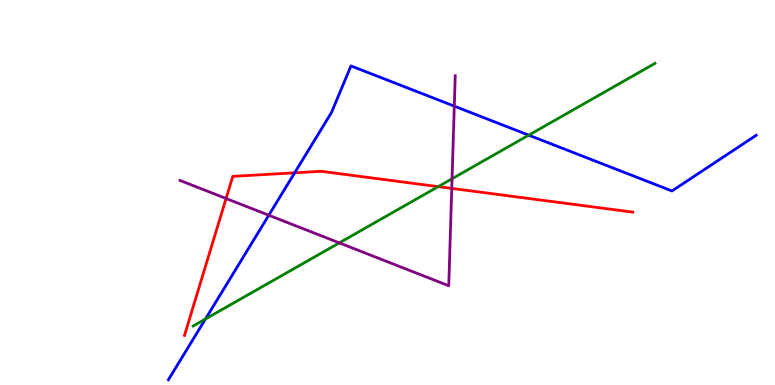[{'lines': ['blue', 'red'], 'intersections': [{'x': 3.8, 'y': 5.51}]}, {'lines': ['green', 'red'], 'intersections': [{'x': 5.65, 'y': 5.15}]}, {'lines': ['purple', 'red'], 'intersections': [{'x': 2.92, 'y': 4.84}, {'x': 5.83, 'y': 5.11}]}, {'lines': ['blue', 'green'], 'intersections': [{'x': 2.65, 'y': 1.72}, {'x': 6.82, 'y': 6.49}]}, {'lines': ['blue', 'purple'], 'intersections': [{'x': 3.47, 'y': 4.41}, {'x': 5.86, 'y': 7.24}]}, {'lines': ['green', 'purple'], 'intersections': [{'x': 4.38, 'y': 3.69}, {'x': 5.83, 'y': 5.36}]}]